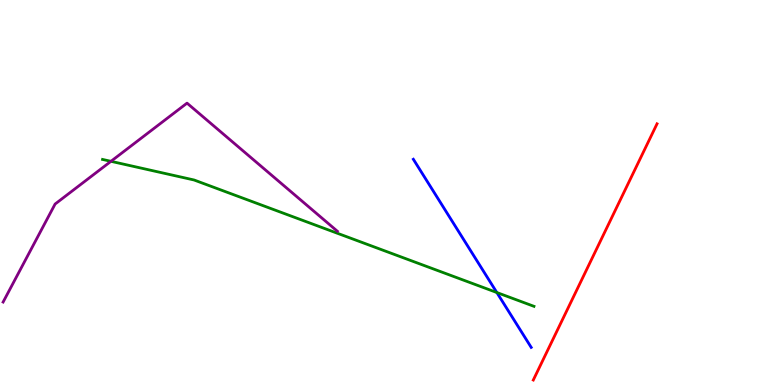[{'lines': ['blue', 'red'], 'intersections': []}, {'lines': ['green', 'red'], 'intersections': []}, {'lines': ['purple', 'red'], 'intersections': []}, {'lines': ['blue', 'green'], 'intersections': [{'x': 6.41, 'y': 2.4}]}, {'lines': ['blue', 'purple'], 'intersections': []}, {'lines': ['green', 'purple'], 'intersections': [{'x': 1.43, 'y': 5.81}]}]